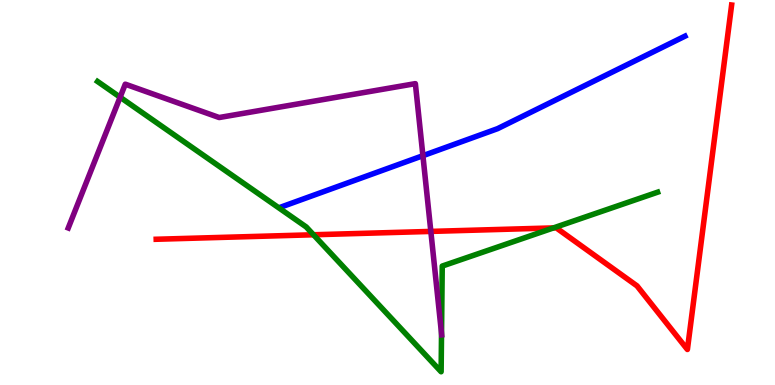[{'lines': ['blue', 'red'], 'intersections': []}, {'lines': ['green', 'red'], 'intersections': [{'x': 4.05, 'y': 3.9}, {'x': 7.14, 'y': 4.08}]}, {'lines': ['purple', 'red'], 'intersections': [{'x': 5.56, 'y': 3.99}]}, {'lines': ['blue', 'green'], 'intersections': []}, {'lines': ['blue', 'purple'], 'intersections': [{'x': 5.46, 'y': 5.96}]}, {'lines': ['green', 'purple'], 'intersections': [{'x': 1.55, 'y': 7.48}, {'x': 5.7, 'y': 1.34}]}]